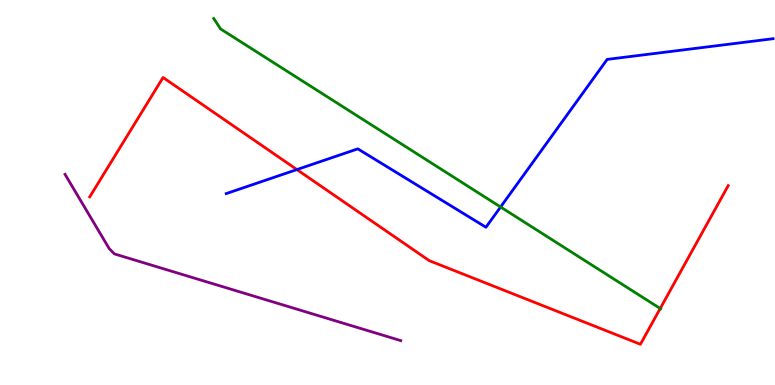[{'lines': ['blue', 'red'], 'intersections': [{'x': 3.83, 'y': 5.6}]}, {'lines': ['green', 'red'], 'intersections': [{'x': 8.52, 'y': 1.99}]}, {'lines': ['purple', 'red'], 'intersections': []}, {'lines': ['blue', 'green'], 'intersections': [{'x': 6.46, 'y': 4.62}]}, {'lines': ['blue', 'purple'], 'intersections': []}, {'lines': ['green', 'purple'], 'intersections': []}]